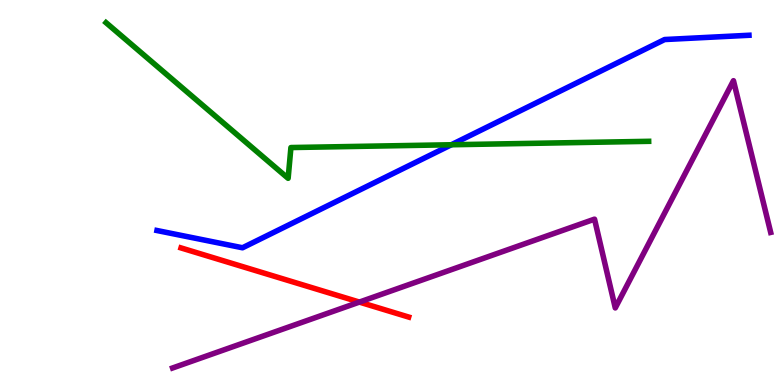[{'lines': ['blue', 'red'], 'intersections': []}, {'lines': ['green', 'red'], 'intersections': []}, {'lines': ['purple', 'red'], 'intersections': [{'x': 4.64, 'y': 2.15}]}, {'lines': ['blue', 'green'], 'intersections': [{'x': 5.82, 'y': 6.24}]}, {'lines': ['blue', 'purple'], 'intersections': []}, {'lines': ['green', 'purple'], 'intersections': []}]